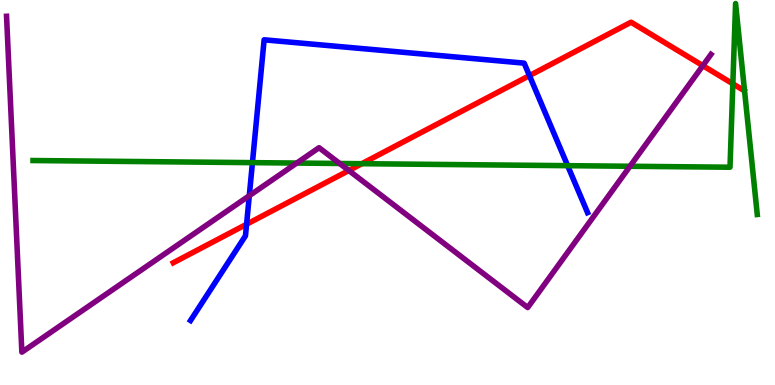[{'lines': ['blue', 'red'], 'intersections': [{'x': 3.18, 'y': 4.18}, {'x': 6.83, 'y': 8.04}]}, {'lines': ['green', 'red'], 'intersections': [{'x': 4.67, 'y': 5.75}, {'x': 9.46, 'y': 7.82}]}, {'lines': ['purple', 'red'], 'intersections': [{'x': 4.5, 'y': 5.57}, {'x': 9.07, 'y': 8.29}]}, {'lines': ['blue', 'green'], 'intersections': [{'x': 3.26, 'y': 5.78}, {'x': 7.32, 'y': 5.7}]}, {'lines': ['blue', 'purple'], 'intersections': [{'x': 3.22, 'y': 4.92}]}, {'lines': ['green', 'purple'], 'intersections': [{'x': 3.83, 'y': 5.76}, {'x': 4.38, 'y': 5.75}, {'x': 8.13, 'y': 5.68}]}]